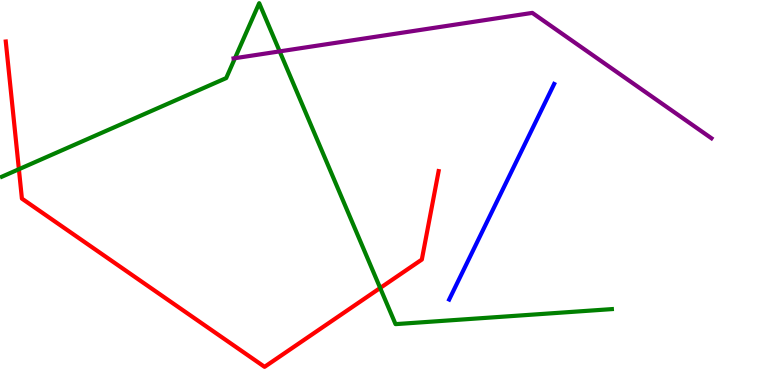[{'lines': ['blue', 'red'], 'intersections': []}, {'lines': ['green', 'red'], 'intersections': [{'x': 0.244, 'y': 5.6}, {'x': 4.91, 'y': 2.52}]}, {'lines': ['purple', 'red'], 'intersections': []}, {'lines': ['blue', 'green'], 'intersections': []}, {'lines': ['blue', 'purple'], 'intersections': []}, {'lines': ['green', 'purple'], 'intersections': [{'x': 3.03, 'y': 8.49}, {'x': 3.61, 'y': 8.67}]}]